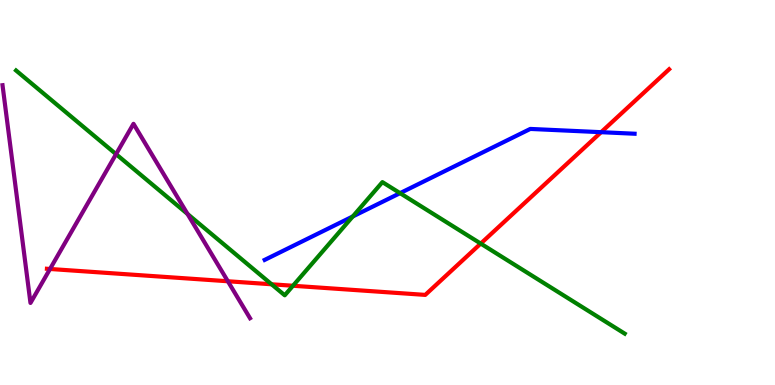[{'lines': ['blue', 'red'], 'intersections': [{'x': 7.76, 'y': 6.57}]}, {'lines': ['green', 'red'], 'intersections': [{'x': 3.5, 'y': 2.62}, {'x': 3.78, 'y': 2.58}, {'x': 6.2, 'y': 3.67}]}, {'lines': ['purple', 'red'], 'intersections': [{'x': 0.645, 'y': 3.01}, {'x': 2.94, 'y': 2.69}]}, {'lines': ['blue', 'green'], 'intersections': [{'x': 4.55, 'y': 4.38}, {'x': 5.16, 'y': 4.98}]}, {'lines': ['blue', 'purple'], 'intersections': []}, {'lines': ['green', 'purple'], 'intersections': [{'x': 1.5, 'y': 6.0}, {'x': 2.42, 'y': 4.44}]}]